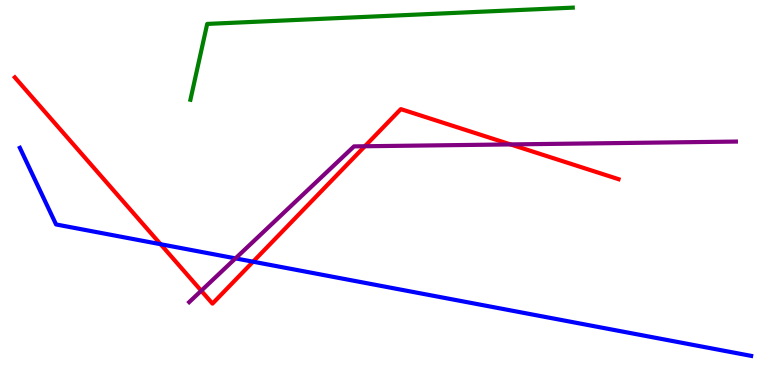[{'lines': ['blue', 'red'], 'intersections': [{'x': 2.07, 'y': 3.66}, {'x': 3.27, 'y': 3.2}]}, {'lines': ['green', 'red'], 'intersections': []}, {'lines': ['purple', 'red'], 'intersections': [{'x': 2.6, 'y': 2.45}, {'x': 4.71, 'y': 6.2}, {'x': 6.59, 'y': 6.25}]}, {'lines': ['blue', 'green'], 'intersections': []}, {'lines': ['blue', 'purple'], 'intersections': [{'x': 3.04, 'y': 3.29}]}, {'lines': ['green', 'purple'], 'intersections': []}]